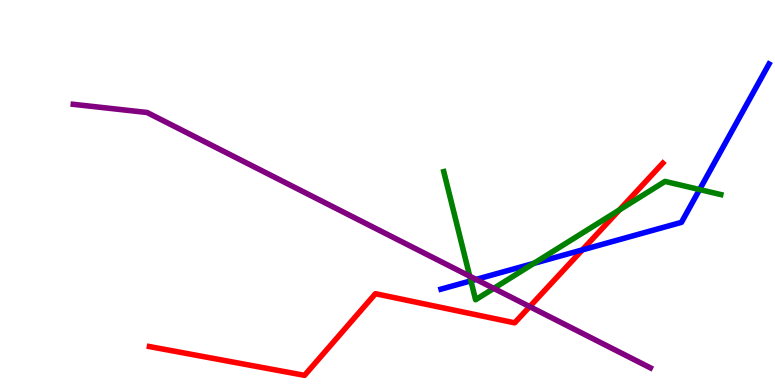[{'lines': ['blue', 'red'], 'intersections': [{'x': 7.51, 'y': 3.51}]}, {'lines': ['green', 'red'], 'intersections': [{'x': 7.99, 'y': 4.55}]}, {'lines': ['purple', 'red'], 'intersections': [{'x': 6.83, 'y': 2.04}]}, {'lines': ['blue', 'green'], 'intersections': [{'x': 6.08, 'y': 2.71}, {'x': 6.89, 'y': 3.16}, {'x': 9.03, 'y': 5.08}]}, {'lines': ['blue', 'purple'], 'intersections': [{'x': 6.14, 'y': 2.74}]}, {'lines': ['green', 'purple'], 'intersections': [{'x': 6.06, 'y': 2.83}, {'x': 6.37, 'y': 2.51}]}]